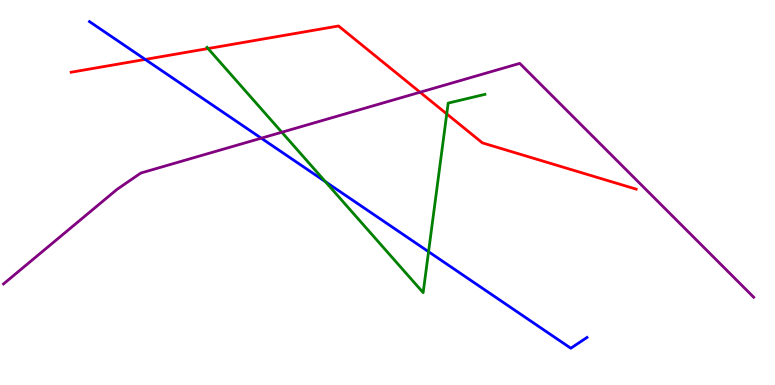[{'lines': ['blue', 'red'], 'intersections': [{'x': 1.87, 'y': 8.46}]}, {'lines': ['green', 'red'], 'intersections': [{'x': 2.68, 'y': 8.74}, {'x': 5.76, 'y': 7.04}]}, {'lines': ['purple', 'red'], 'intersections': [{'x': 5.42, 'y': 7.6}]}, {'lines': ['blue', 'green'], 'intersections': [{'x': 4.2, 'y': 5.28}, {'x': 5.53, 'y': 3.46}]}, {'lines': ['blue', 'purple'], 'intersections': [{'x': 3.37, 'y': 6.41}]}, {'lines': ['green', 'purple'], 'intersections': [{'x': 3.64, 'y': 6.57}]}]